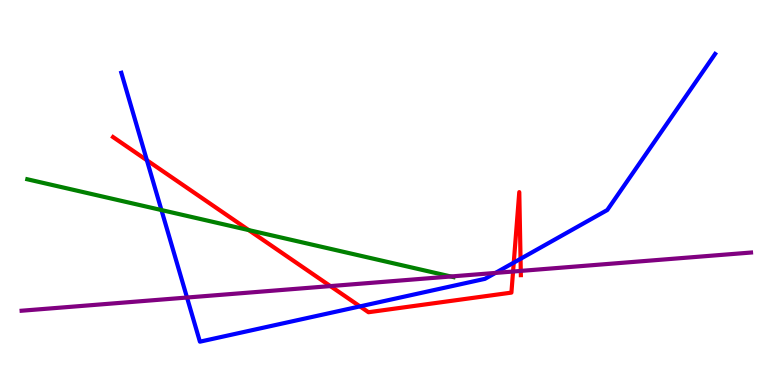[{'lines': ['blue', 'red'], 'intersections': [{'x': 1.9, 'y': 5.84}, {'x': 4.64, 'y': 2.04}, {'x': 6.63, 'y': 3.18}, {'x': 6.72, 'y': 3.28}]}, {'lines': ['green', 'red'], 'intersections': [{'x': 3.21, 'y': 4.02}]}, {'lines': ['purple', 'red'], 'intersections': [{'x': 4.26, 'y': 2.57}, {'x': 6.62, 'y': 2.95}, {'x': 6.72, 'y': 2.96}]}, {'lines': ['blue', 'green'], 'intersections': [{'x': 2.08, 'y': 4.54}]}, {'lines': ['blue', 'purple'], 'intersections': [{'x': 2.41, 'y': 2.27}, {'x': 6.39, 'y': 2.91}]}, {'lines': ['green', 'purple'], 'intersections': [{'x': 5.82, 'y': 2.82}]}]